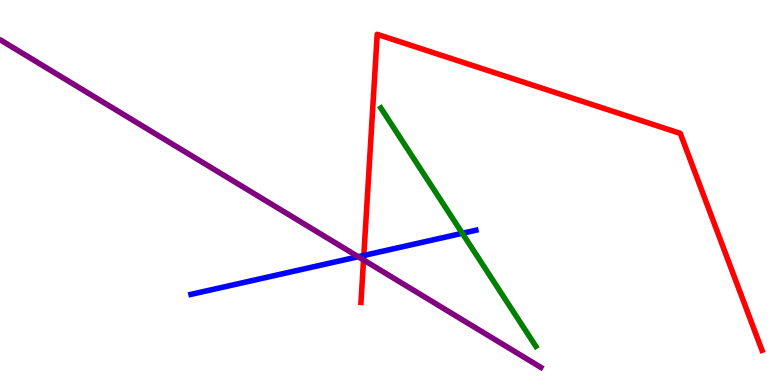[{'lines': ['blue', 'red'], 'intersections': [{'x': 4.69, 'y': 3.36}]}, {'lines': ['green', 'red'], 'intersections': []}, {'lines': ['purple', 'red'], 'intersections': [{'x': 4.69, 'y': 3.25}]}, {'lines': ['blue', 'green'], 'intersections': [{'x': 5.97, 'y': 3.94}]}, {'lines': ['blue', 'purple'], 'intersections': [{'x': 4.62, 'y': 3.33}]}, {'lines': ['green', 'purple'], 'intersections': []}]